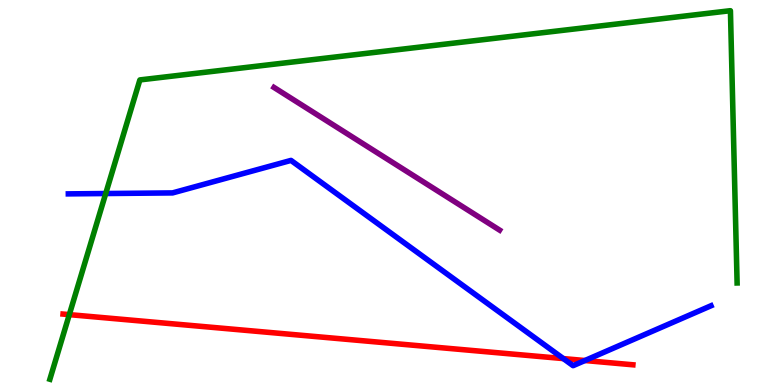[{'lines': ['blue', 'red'], 'intersections': [{'x': 7.27, 'y': 0.686}, {'x': 7.55, 'y': 0.636}]}, {'lines': ['green', 'red'], 'intersections': [{'x': 0.894, 'y': 1.83}]}, {'lines': ['purple', 'red'], 'intersections': []}, {'lines': ['blue', 'green'], 'intersections': [{'x': 1.36, 'y': 4.97}]}, {'lines': ['blue', 'purple'], 'intersections': []}, {'lines': ['green', 'purple'], 'intersections': []}]